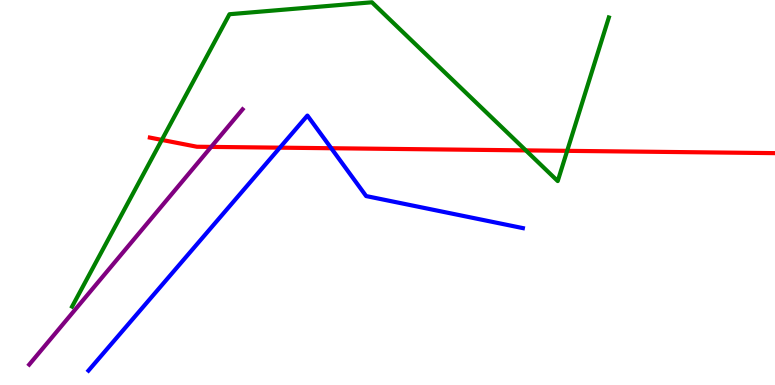[{'lines': ['blue', 'red'], 'intersections': [{'x': 3.61, 'y': 6.16}, {'x': 4.27, 'y': 6.15}]}, {'lines': ['green', 'red'], 'intersections': [{'x': 2.09, 'y': 6.37}, {'x': 6.79, 'y': 6.09}, {'x': 7.32, 'y': 6.08}]}, {'lines': ['purple', 'red'], 'intersections': [{'x': 2.72, 'y': 6.18}]}, {'lines': ['blue', 'green'], 'intersections': []}, {'lines': ['blue', 'purple'], 'intersections': []}, {'lines': ['green', 'purple'], 'intersections': []}]